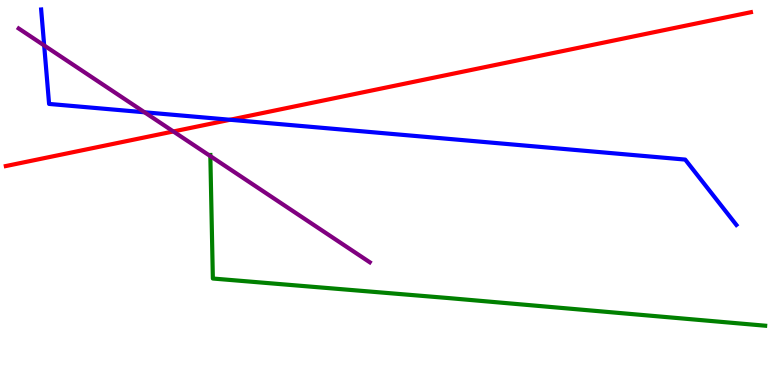[{'lines': ['blue', 'red'], 'intersections': [{'x': 2.97, 'y': 6.89}]}, {'lines': ['green', 'red'], 'intersections': []}, {'lines': ['purple', 'red'], 'intersections': [{'x': 2.24, 'y': 6.59}]}, {'lines': ['blue', 'green'], 'intersections': []}, {'lines': ['blue', 'purple'], 'intersections': [{'x': 0.57, 'y': 8.82}, {'x': 1.86, 'y': 7.08}]}, {'lines': ['green', 'purple'], 'intersections': [{'x': 2.71, 'y': 5.95}]}]